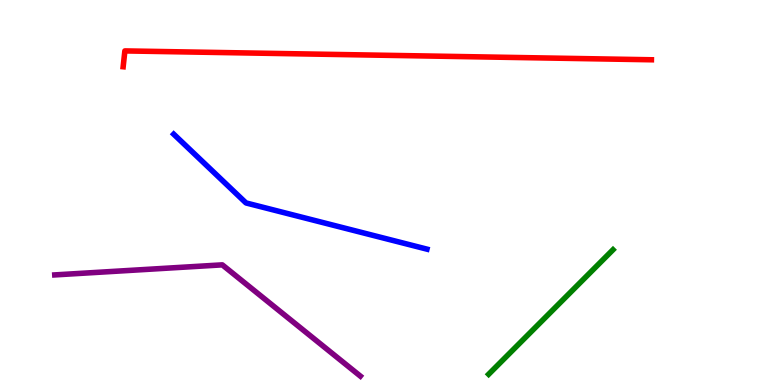[{'lines': ['blue', 'red'], 'intersections': []}, {'lines': ['green', 'red'], 'intersections': []}, {'lines': ['purple', 'red'], 'intersections': []}, {'lines': ['blue', 'green'], 'intersections': []}, {'lines': ['blue', 'purple'], 'intersections': []}, {'lines': ['green', 'purple'], 'intersections': []}]